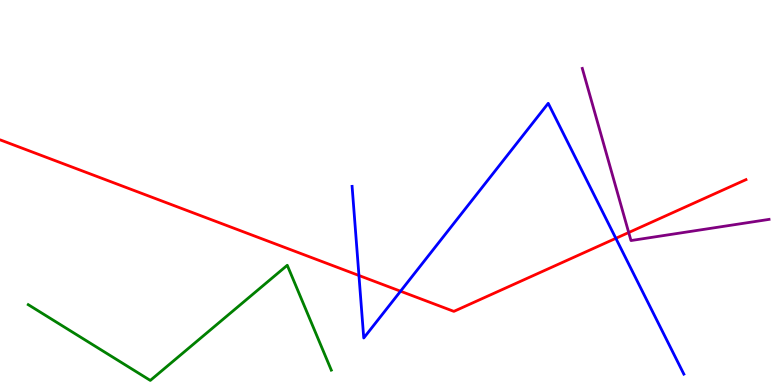[{'lines': ['blue', 'red'], 'intersections': [{'x': 4.63, 'y': 2.84}, {'x': 5.17, 'y': 2.44}, {'x': 7.95, 'y': 3.81}]}, {'lines': ['green', 'red'], 'intersections': []}, {'lines': ['purple', 'red'], 'intersections': [{'x': 8.11, 'y': 3.96}]}, {'lines': ['blue', 'green'], 'intersections': []}, {'lines': ['blue', 'purple'], 'intersections': []}, {'lines': ['green', 'purple'], 'intersections': []}]